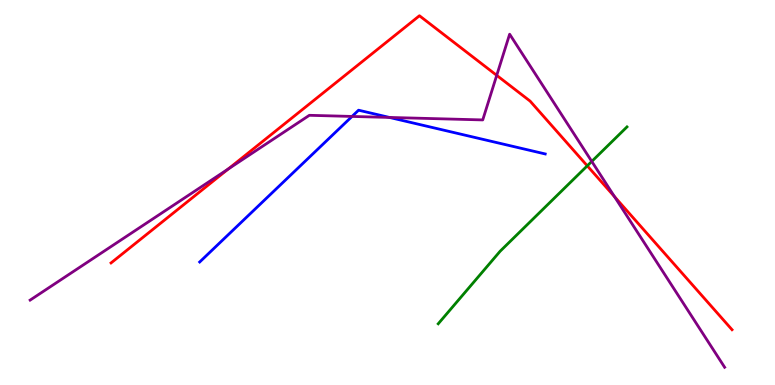[{'lines': ['blue', 'red'], 'intersections': []}, {'lines': ['green', 'red'], 'intersections': [{'x': 7.58, 'y': 5.69}]}, {'lines': ['purple', 'red'], 'intersections': [{'x': 2.95, 'y': 5.61}, {'x': 6.41, 'y': 8.04}, {'x': 7.93, 'y': 4.89}]}, {'lines': ['blue', 'green'], 'intersections': []}, {'lines': ['blue', 'purple'], 'intersections': [{'x': 4.54, 'y': 6.98}, {'x': 5.03, 'y': 6.95}]}, {'lines': ['green', 'purple'], 'intersections': [{'x': 7.64, 'y': 5.81}]}]